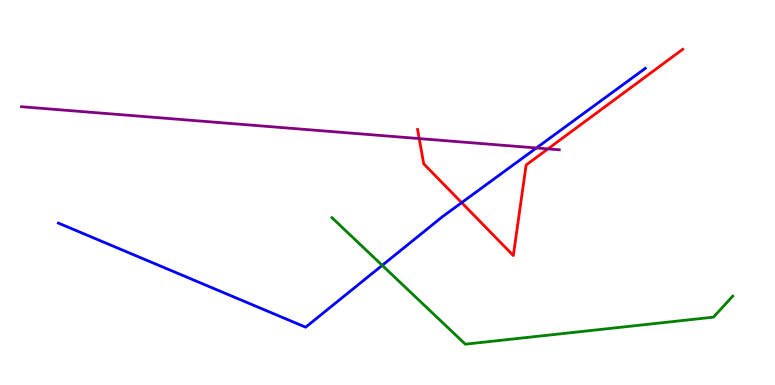[{'lines': ['blue', 'red'], 'intersections': [{'x': 5.96, 'y': 4.74}]}, {'lines': ['green', 'red'], 'intersections': []}, {'lines': ['purple', 'red'], 'intersections': [{'x': 5.41, 'y': 6.4}, {'x': 7.07, 'y': 6.13}]}, {'lines': ['blue', 'green'], 'intersections': [{'x': 4.93, 'y': 3.11}]}, {'lines': ['blue', 'purple'], 'intersections': [{'x': 6.92, 'y': 6.16}]}, {'lines': ['green', 'purple'], 'intersections': []}]